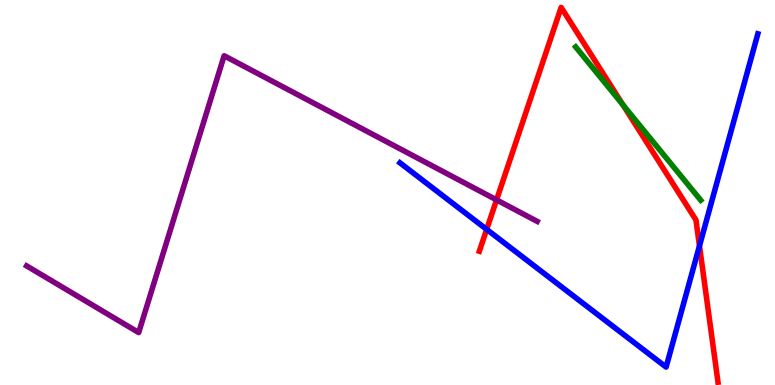[{'lines': ['blue', 'red'], 'intersections': [{'x': 6.28, 'y': 4.04}, {'x': 9.03, 'y': 3.61}]}, {'lines': ['green', 'red'], 'intersections': [{'x': 8.04, 'y': 7.27}]}, {'lines': ['purple', 'red'], 'intersections': [{'x': 6.41, 'y': 4.81}]}, {'lines': ['blue', 'green'], 'intersections': []}, {'lines': ['blue', 'purple'], 'intersections': []}, {'lines': ['green', 'purple'], 'intersections': []}]